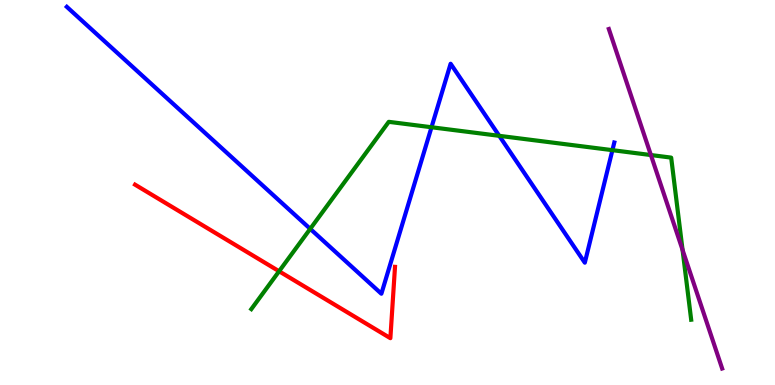[{'lines': ['blue', 'red'], 'intersections': []}, {'lines': ['green', 'red'], 'intersections': [{'x': 3.6, 'y': 2.95}]}, {'lines': ['purple', 'red'], 'intersections': []}, {'lines': ['blue', 'green'], 'intersections': [{'x': 4.0, 'y': 4.06}, {'x': 5.57, 'y': 6.69}, {'x': 6.44, 'y': 6.47}, {'x': 7.9, 'y': 6.1}]}, {'lines': ['blue', 'purple'], 'intersections': []}, {'lines': ['green', 'purple'], 'intersections': [{'x': 8.4, 'y': 5.97}, {'x': 8.81, 'y': 3.51}]}]